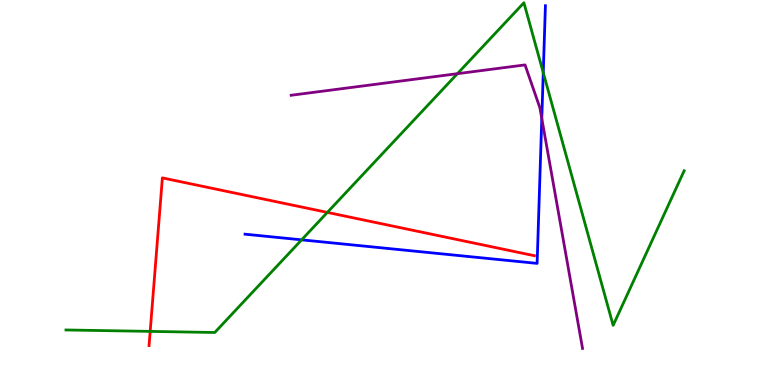[{'lines': ['blue', 'red'], 'intersections': []}, {'lines': ['green', 'red'], 'intersections': [{'x': 1.94, 'y': 1.39}, {'x': 4.22, 'y': 4.48}]}, {'lines': ['purple', 'red'], 'intersections': []}, {'lines': ['blue', 'green'], 'intersections': [{'x': 3.89, 'y': 3.77}, {'x': 7.01, 'y': 8.11}]}, {'lines': ['blue', 'purple'], 'intersections': [{'x': 6.99, 'y': 6.92}]}, {'lines': ['green', 'purple'], 'intersections': [{'x': 5.9, 'y': 8.09}]}]